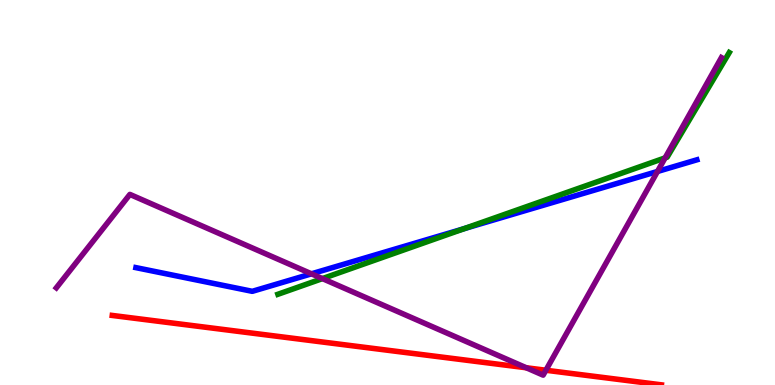[{'lines': ['blue', 'red'], 'intersections': []}, {'lines': ['green', 'red'], 'intersections': []}, {'lines': ['purple', 'red'], 'intersections': [{'x': 6.79, 'y': 0.448}, {'x': 7.04, 'y': 0.383}]}, {'lines': ['blue', 'green'], 'intersections': [{'x': 5.99, 'y': 4.06}]}, {'lines': ['blue', 'purple'], 'intersections': [{'x': 4.02, 'y': 2.89}, {'x': 8.48, 'y': 5.55}]}, {'lines': ['green', 'purple'], 'intersections': [{'x': 4.16, 'y': 2.76}, {'x': 8.58, 'y': 5.9}]}]